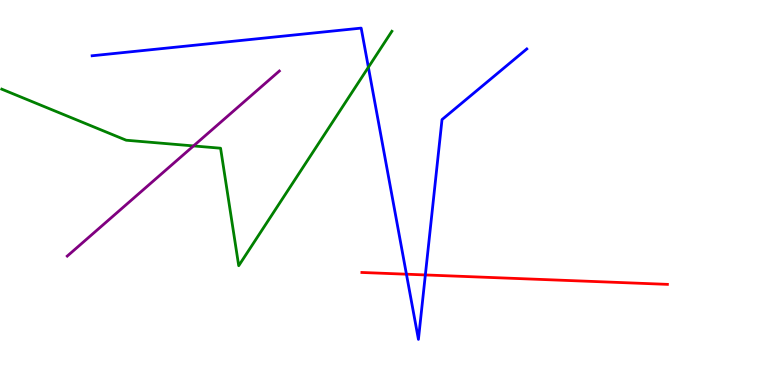[{'lines': ['blue', 'red'], 'intersections': [{'x': 5.24, 'y': 2.88}, {'x': 5.49, 'y': 2.86}]}, {'lines': ['green', 'red'], 'intersections': []}, {'lines': ['purple', 'red'], 'intersections': []}, {'lines': ['blue', 'green'], 'intersections': [{'x': 4.75, 'y': 8.25}]}, {'lines': ['blue', 'purple'], 'intersections': []}, {'lines': ['green', 'purple'], 'intersections': [{'x': 2.5, 'y': 6.21}]}]